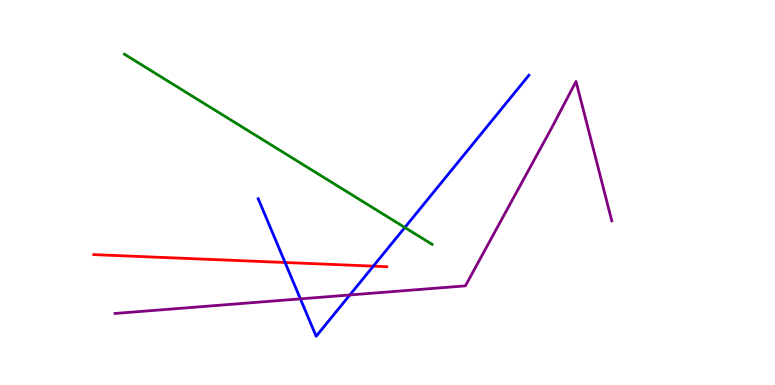[{'lines': ['blue', 'red'], 'intersections': [{'x': 3.68, 'y': 3.18}, {'x': 4.82, 'y': 3.09}]}, {'lines': ['green', 'red'], 'intersections': []}, {'lines': ['purple', 'red'], 'intersections': []}, {'lines': ['blue', 'green'], 'intersections': [{'x': 5.22, 'y': 4.09}]}, {'lines': ['blue', 'purple'], 'intersections': [{'x': 3.88, 'y': 2.24}, {'x': 4.51, 'y': 2.34}]}, {'lines': ['green', 'purple'], 'intersections': []}]